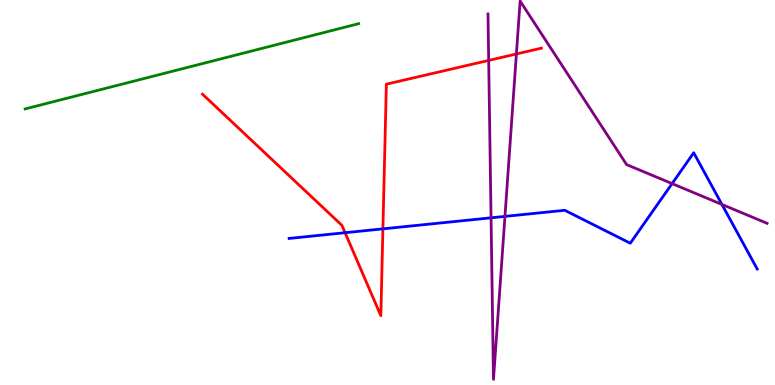[{'lines': ['blue', 'red'], 'intersections': [{'x': 4.45, 'y': 3.96}, {'x': 4.94, 'y': 4.06}]}, {'lines': ['green', 'red'], 'intersections': []}, {'lines': ['purple', 'red'], 'intersections': [{'x': 6.31, 'y': 8.43}, {'x': 6.66, 'y': 8.6}]}, {'lines': ['blue', 'green'], 'intersections': []}, {'lines': ['blue', 'purple'], 'intersections': [{'x': 6.34, 'y': 4.34}, {'x': 6.52, 'y': 4.38}, {'x': 8.67, 'y': 5.23}, {'x': 9.32, 'y': 4.69}]}, {'lines': ['green', 'purple'], 'intersections': []}]